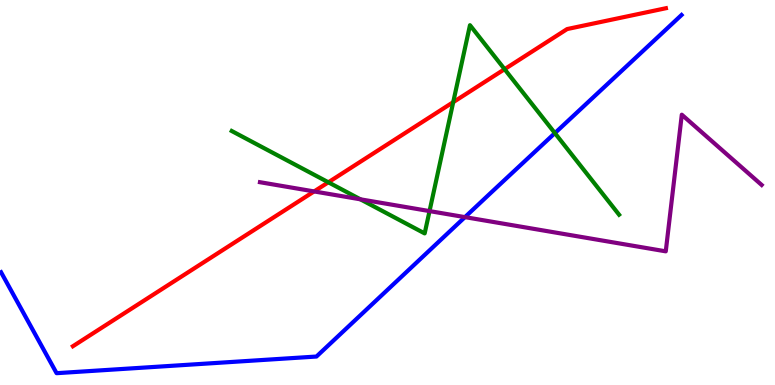[{'lines': ['blue', 'red'], 'intersections': []}, {'lines': ['green', 'red'], 'intersections': [{'x': 4.24, 'y': 5.27}, {'x': 5.85, 'y': 7.35}, {'x': 6.51, 'y': 8.2}]}, {'lines': ['purple', 'red'], 'intersections': [{'x': 4.05, 'y': 5.03}]}, {'lines': ['blue', 'green'], 'intersections': [{'x': 7.16, 'y': 6.54}]}, {'lines': ['blue', 'purple'], 'intersections': [{'x': 6.0, 'y': 4.36}]}, {'lines': ['green', 'purple'], 'intersections': [{'x': 4.65, 'y': 4.82}, {'x': 5.54, 'y': 4.52}]}]